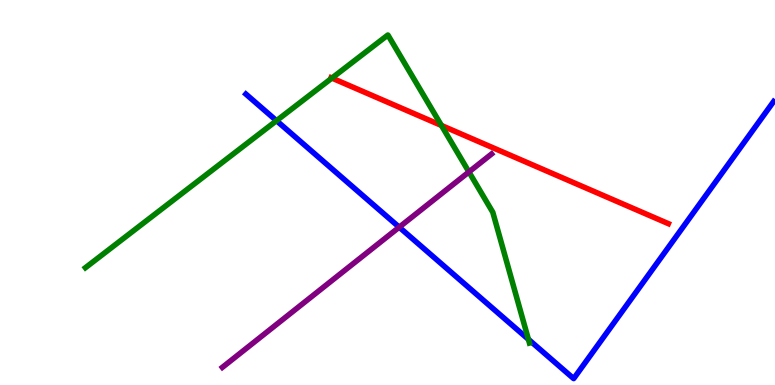[{'lines': ['blue', 'red'], 'intersections': []}, {'lines': ['green', 'red'], 'intersections': [{'x': 4.28, 'y': 7.97}, {'x': 5.7, 'y': 6.74}]}, {'lines': ['purple', 'red'], 'intersections': []}, {'lines': ['blue', 'green'], 'intersections': [{'x': 3.57, 'y': 6.87}, {'x': 6.82, 'y': 1.19}]}, {'lines': ['blue', 'purple'], 'intersections': [{'x': 5.15, 'y': 4.1}]}, {'lines': ['green', 'purple'], 'intersections': [{'x': 6.05, 'y': 5.53}]}]